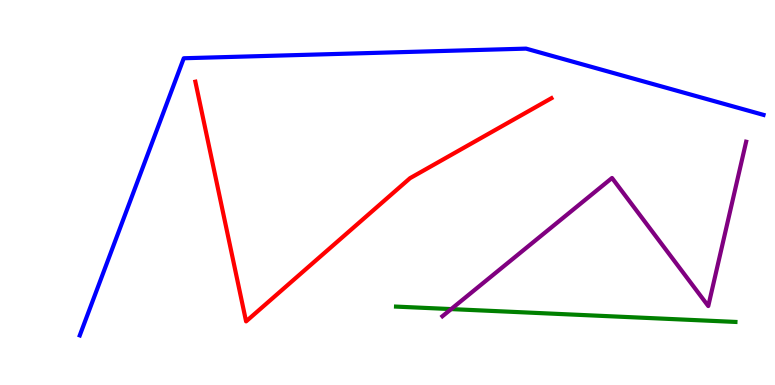[{'lines': ['blue', 'red'], 'intersections': []}, {'lines': ['green', 'red'], 'intersections': []}, {'lines': ['purple', 'red'], 'intersections': []}, {'lines': ['blue', 'green'], 'intersections': []}, {'lines': ['blue', 'purple'], 'intersections': []}, {'lines': ['green', 'purple'], 'intersections': [{'x': 5.82, 'y': 1.97}]}]